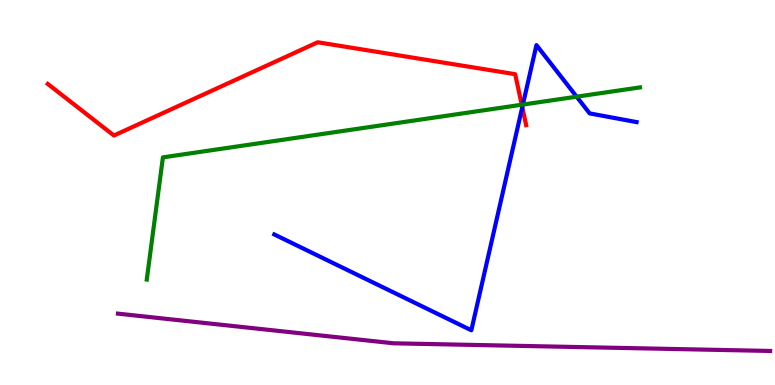[{'lines': ['blue', 'red'], 'intersections': [{'x': 6.74, 'y': 7.22}]}, {'lines': ['green', 'red'], 'intersections': [{'x': 6.73, 'y': 7.28}]}, {'lines': ['purple', 'red'], 'intersections': []}, {'lines': ['blue', 'green'], 'intersections': [{'x': 6.75, 'y': 7.28}, {'x': 7.44, 'y': 7.49}]}, {'lines': ['blue', 'purple'], 'intersections': []}, {'lines': ['green', 'purple'], 'intersections': []}]